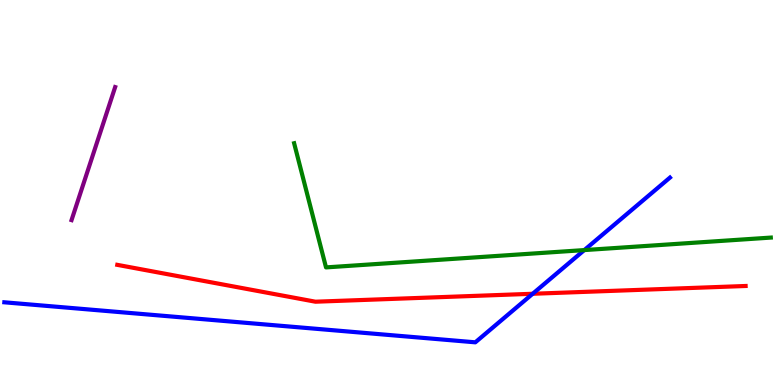[{'lines': ['blue', 'red'], 'intersections': [{'x': 6.87, 'y': 2.37}]}, {'lines': ['green', 'red'], 'intersections': []}, {'lines': ['purple', 'red'], 'intersections': []}, {'lines': ['blue', 'green'], 'intersections': [{'x': 7.54, 'y': 3.5}]}, {'lines': ['blue', 'purple'], 'intersections': []}, {'lines': ['green', 'purple'], 'intersections': []}]